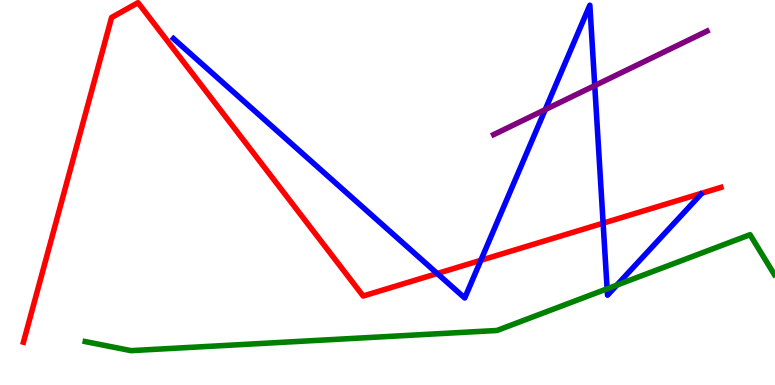[{'lines': ['blue', 'red'], 'intersections': [{'x': 5.64, 'y': 2.9}, {'x': 6.2, 'y': 3.24}, {'x': 7.78, 'y': 4.2}]}, {'lines': ['green', 'red'], 'intersections': []}, {'lines': ['purple', 'red'], 'intersections': []}, {'lines': ['blue', 'green'], 'intersections': [{'x': 7.83, 'y': 2.5}, {'x': 7.96, 'y': 2.59}]}, {'lines': ['blue', 'purple'], 'intersections': [{'x': 7.04, 'y': 7.15}, {'x': 7.67, 'y': 7.78}]}, {'lines': ['green', 'purple'], 'intersections': []}]